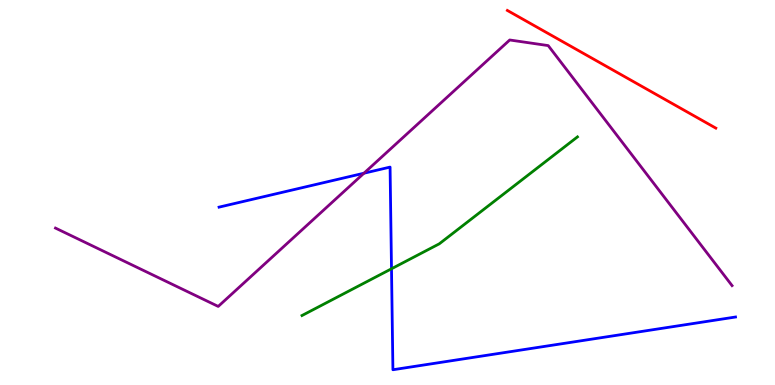[{'lines': ['blue', 'red'], 'intersections': []}, {'lines': ['green', 'red'], 'intersections': []}, {'lines': ['purple', 'red'], 'intersections': []}, {'lines': ['blue', 'green'], 'intersections': [{'x': 5.05, 'y': 3.02}]}, {'lines': ['blue', 'purple'], 'intersections': [{'x': 4.7, 'y': 5.5}]}, {'lines': ['green', 'purple'], 'intersections': []}]